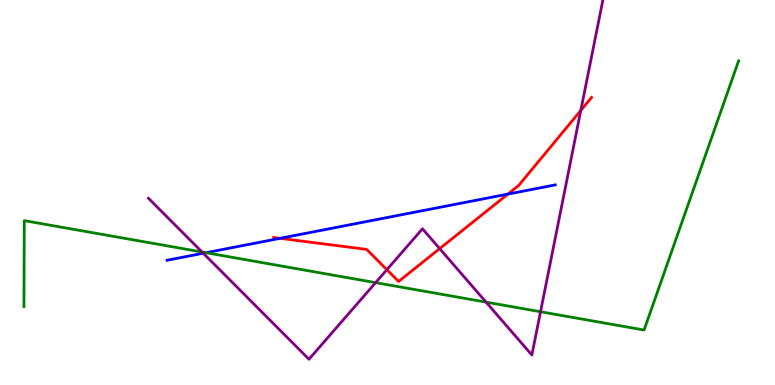[{'lines': ['blue', 'red'], 'intersections': [{'x': 3.61, 'y': 3.81}, {'x': 6.55, 'y': 4.96}]}, {'lines': ['green', 'red'], 'intersections': []}, {'lines': ['purple', 'red'], 'intersections': [{'x': 4.99, 'y': 2.99}, {'x': 5.67, 'y': 3.54}, {'x': 7.49, 'y': 7.13}]}, {'lines': ['blue', 'green'], 'intersections': [{'x': 2.66, 'y': 3.44}]}, {'lines': ['blue', 'purple'], 'intersections': [{'x': 2.62, 'y': 3.42}]}, {'lines': ['green', 'purple'], 'intersections': [{'x': 2.61, 'y': 3.45}, {'x': 4.85, 'y': 2.66}, {'x': 6.27, 'y': 2.15}, {'x': 6.97, 'y': 1.9}]}]